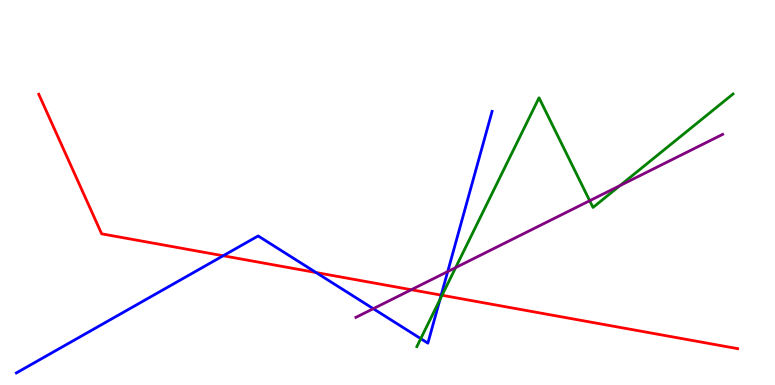[{'lines': ['blue', 'red'], 'intersections': [{'x': 2.88, 'y': 3.36}, {'x': 4.08, 'y': 2.92}, {'x': 5.69, 'y': 2.33}]}, {'lines': ['green', 'red'], 'intersections': [{'x': 5.7, 'y': 2.33}]}, {'lines': ['purple', 'red'], 'intersections': [{'x': 5.31, 'y': 2.47}]}, {'lines': ['blue', 'green'], 'intersections': [{'x': 5.43, 'y': 1.2}, {'x': 5.68, 'y': 2.22}]}, {'lines': ['blue', 'purple'], 'intersections': [{'x': 4.82, 'y': 1.98}, {'x': 5.78, 'y': 2.95}]}, {'lines': ['green', 'purple'], 'intersections': [{'x': 5.88, 'y': 3.05}, {'x': 7.61, 'y': 4.79}, {'x': 8.0, 'y': 5.18}]}]